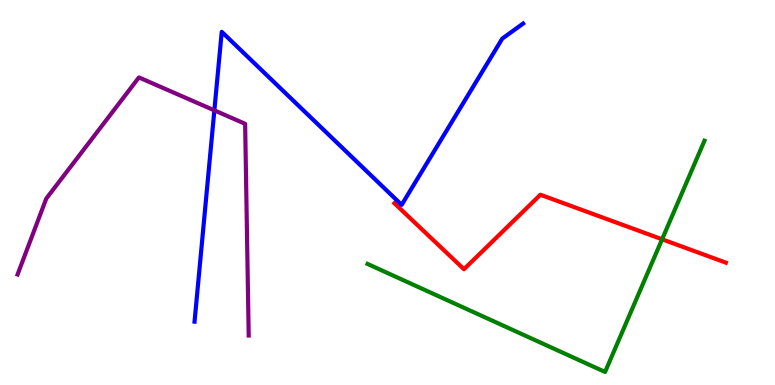[{'lines': ['blue', 'red'], 'intersections': []}, {'lines': ['green', 'red'], 'intersections': [{'x': 8.54, 'y': 3.78}]}, {'lines': ['purple', 'red'], 'intersections': []}, {'lines': ['blue', 'green'], 'intersections': []}, {'lines': ['blue', 'purple'], 'intersections': [{'x': 2.77, 'y': 7.13}]}, {'lines': ['green', 'purple'], 'intersections': []}]